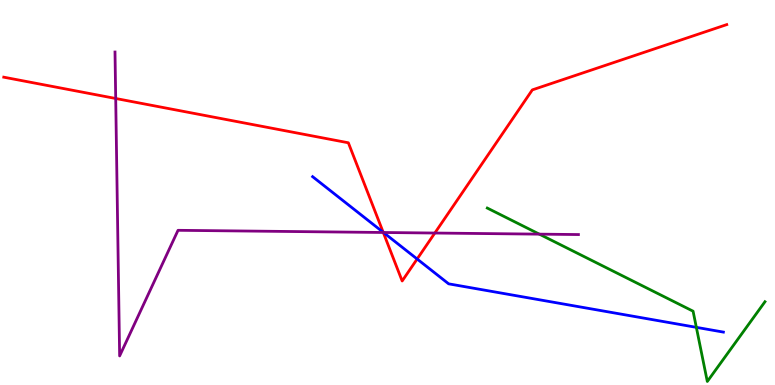[{'lines': ['blue', 'red'], 'intersections': [{'x': 4.94, 'y': 3.97}, {'x': 5.38, 'y': 3.27}]}, {'lines': ['green', 'red'], 'intersections': []}, {'lines': ['purple', 'red'], 'intersections': [{'x': 1.49, 'y': 7.44}, {'x': 4.95, 'y': 3.96}, {'x': 5.61, 'y': 3.95}]}, {'lines': ['blue', 'green'], 'intersections': [{'x': 8.99, 'y': 1.5}]}, {'lines': ['blue', 'purple'], 'intersections': [{'x': 4.95, 'y': 3.96}]}, {'lines': ['green', 'purple'], 'intersections': [{'x': 6.96, 'y': 3.92}]}]